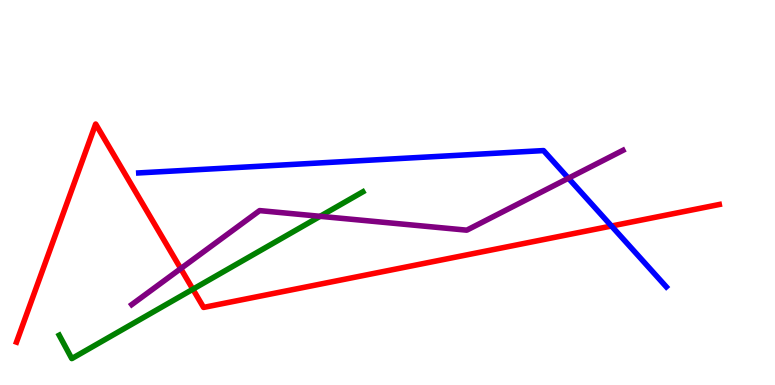[{'lines': ['blue', 'red'], 'intersections': [{'x': 7.89, 'y': 4.13}]}, {'lines': ['green', 'red'], 'intersections': [{'x': 2.49, 'y': 2.49}]}, {'lines': ['purple', 'red'], 'intersections': [{'x': 2.33, 'y': 3.02}]}, {'lines': ['blue', 'green'], 'intersections': []}, {'lines': ['blue', 'purple'], 'intersections': [{'x': 7.33, 'y': 5.37}]}, {'lines': ['green', 'purple'], 'intersections': [{'x': 4.13, 'y': 4.38}]}]